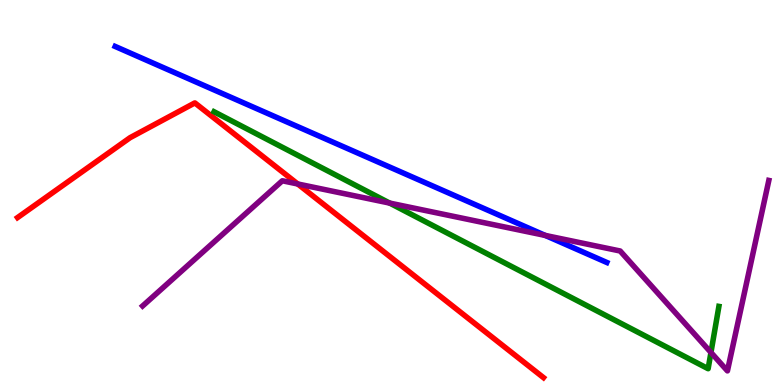[{'lines': ['blue', 'red'], 'intersections': []}, {'lines': ['green', 'red'], 'intersections': []}, {'lines': ['purple', 'red'], 'intersections': [{'x': 3.84, 'y': 5.22}]}, {'lines': ['blue', 'green'], 'intersections': []}, {'lines': ['blue', 'purple'], 'intersections': [{'x': 7.04, 'y': 3.89}]}, {'lines': ['green', 'purple'], 'intersections': [{'x': 5.03, 'y': 4.73}, {'x': 9.17, 'y': 0.845}]}]